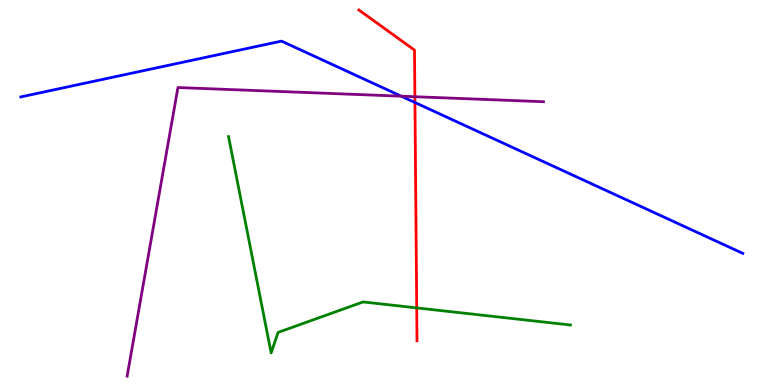[{'lines': ['blue', 'red'], 'intersections': [{'x': 5.35, 'y': 7.34}]}, {'lines': ['green', 'red'], 'intersections': [{'x': 5.38, 'y': 2.0}]}, {'lines': ['purple', 'red'], 'intersections': [{'x': 5.35, 'y': 7.49}]}, {'lines': ['blue', 'green'], 'intersections': []}, {'lines': ['blue', 'purple'], 'intersections': [{'x': 5.18, 'y': 7.5}]}, {'lines': ['green', 'purple'], 'intersections': []}]